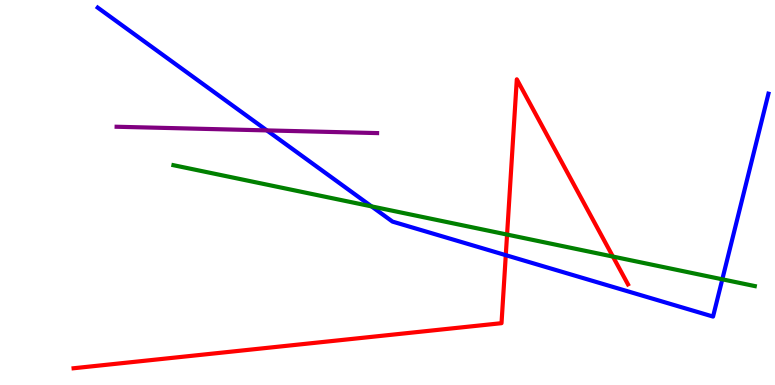[{'lines': ['blue', 'red'], 'intersections': [{'x': 6.53, 'y': 3.37}]}, {'lines': ['green', 'red'], 'intersections': [{'x': 6.54, 'y': 3.91}, {'x': 7.91, 'y': 3.34}]}, {'lines': ['purple', 'red'], 'intersections': []}, {'lines': ['blue', 'green'], 'intersections': [{'x': 4.79, 'y': 4.64}, {'x': 9.32, 'y': 2.74}]}, {'lines': ['blue', 'purple'], 'intersections': [{'x': 3.44, 'y': 6.61}]}, {'lines': ['green', 'purple'], 'intersections': []}]